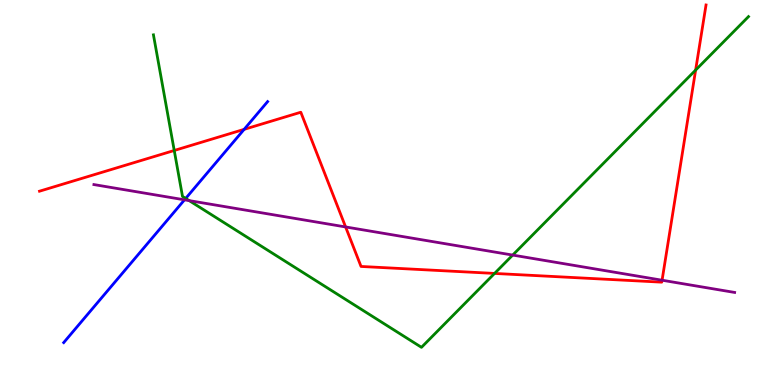[{'lines': ['blue', 'red'], 'intersections': [{'x': 3.15, 'y': 6.64}]}, {'lines': ['green', 'red'], 'intersections': [{'x': 2.25, 'y': 6.09}, {'x': 6.38, 'y': 2.9}, {'x': 8.98, 'y': 8.18}]}, {'lines': ['purple', 'red'], 'intersections': [{'x': 4.46, 'y': 4.11}, {'x': 8.54, 'y': 2.72}]}, {'lines': ['blue', 'green'], 'intersections': [{'x': 2.4, 'y': 4.85}]}, {'lines': ['blue', 'purple'], 'intersections': [{'x': 2.38, 'y': 4.81}]}, {'lines': ['green', 'purple'], 'intersections': [{'x': 2.44, 'y': 4.79}, {'x': 6.62, 'y': 3.37}]}]